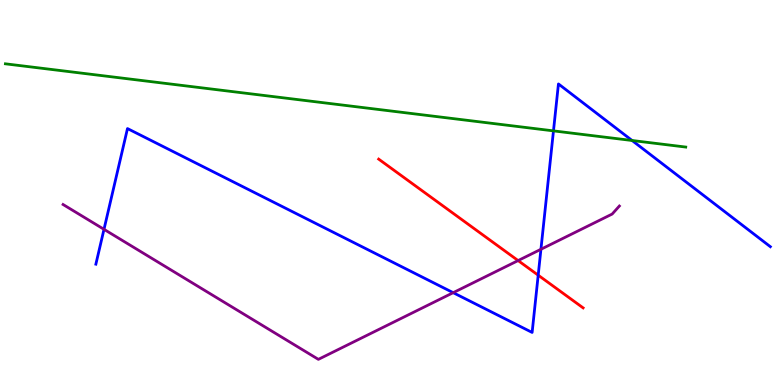[{'lines': ['blue', 'red'], 'intersections': [{'x': 6.94, 'y': 2.85}]}, {'lines': ['green', 'red'], 'intersections': []}, {'lines': ['purple', 'red'], 'intersections': [{'x': 6.69, 'y': 3.23}]}, {'lines': ['blue', 'green'], 'intersections': [{'x': 7.14, 'y': 6.6}, {'x': 8.16, 'y': 6.35}]}, {'lines': ['blue', 'purple'], 'intersections': [{'x': 1.34, 'y': 4.04}, {'x': 5.85, 'y': 2.4}, {'x': 6.98, 'y': 3.53}]}, {'lines': ['green', 'purple'], 'intersections': []}]